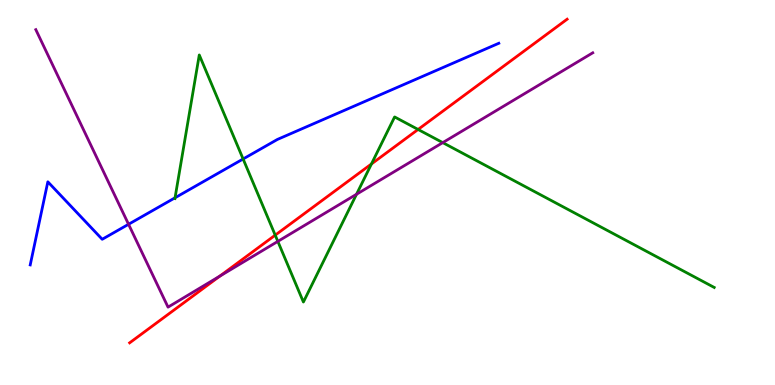[{'lines': ['blue', 'red'], 'intersections': []}, {'lines': ['green', 'red'], 'intersections': [{'x': 3.55, 'y': 3.89}, {'x': 4.79, 'y': 5.74}, {'x': 5.39, 'y': 6.64}]}, {'lines': ['purple', 'red'], 'intersections': [{'x': 2.84, 'y': 2.83}]}, {'lines': ['blue', 'green'], 'intersections': [{'x': 2.26, 'y': 4.86}, {'x': 3.14, 'y': 5.87}]}, {'lines': ['blue', 'purple'], 'intersections': [{'x': 1.66, 'y': 4.17}]}, {'lines': ['green', 'purple'], 'intersections': [{'x': 3.59, 'y': 3.73}, {'x': 4.6, 'y': 4.95}, {'x': 5.71, 'y': 6.3}]}]